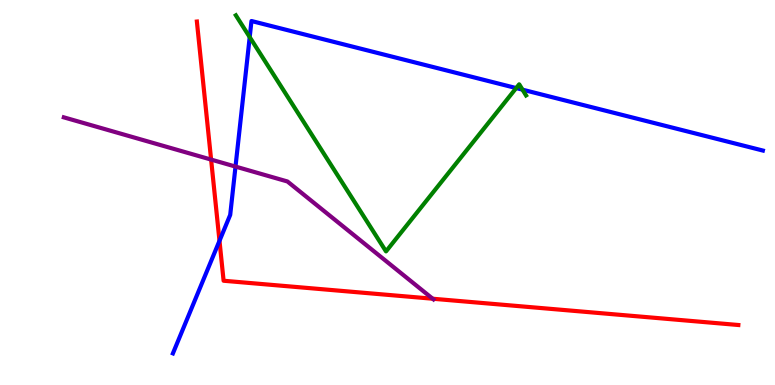[{'lines': ['blue', 'red'], 'intersections': [{'x': 2.83, 'y': 3.75}]}, {'lines': ['green', 'red'], 'intersections': []}, {'lines': ['purple', 'red'], 'intersections': [{'x': 2.72, 'y': 5.85}, {'x': 5.58, 'y': 2.24}]}, {'lines': ['blue', 'green'], 'intersections': [{'x': 3.22, 'y': 9.04}, {'x': 6.66, 'y': 7.71}, {'x': 6.74, 'y': 7.67}]}, {'lines': ['blue', 'purple'], 'intersections': [{'x': 3.04, 'y': 5.67}]}, {'lines': ['green', 'purple'], 'intersections': []}]